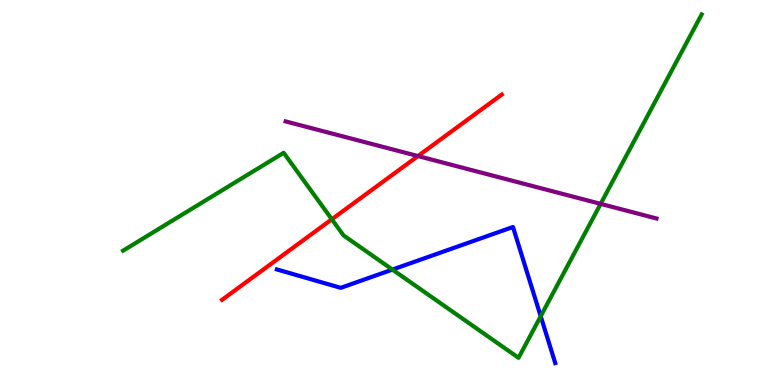[{'lines': ['blue', 'red'], 'intersections': []}, {'lines': ['green', 'red'], 'intersections': [{'x': 4.28, 'y': 4.3}]}, {'lines': ['purple', 'red'], 'intersections': [{'x': 5.39, 'y': 5.95}]}, {'lines': ['blue', 'green'], 'intersections': [{'x': 5.06, 'y': 3.0}, {'x': 6.98, 'y': 1.79}]}, {'lines': ['blue', 'purple'], 'intersections': []}, {'lines': ['green', 'purple'], 'intersections': [{'x': 7.75, 'y': 4.7}]}]